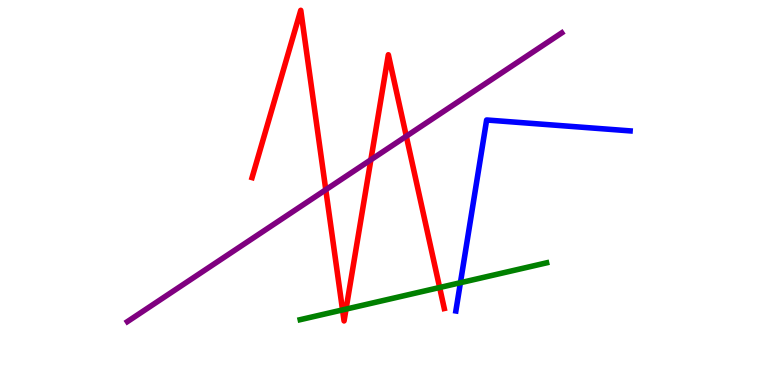[{'lines': ['blue', 'red'], 'intersections': []}, {'lines': ['green', 'red'], 'intersections': [{'x': 4.42, 'y': 1.95}, {'x': 4.47, 'y': 1.97}, {'x': 5.67, 'y': 2.53}]}, {'lines': ['purple', 'red'], 'intersections': [{'x': 4.2, 'y': 5.07}, {'x': 4.79, 'y': 5.85}, {'x': 5.24, 'y': 6.46}]}, {'lines': ['blue', 'green'], 'intersections': [{'x': 5.94, 'y': 2.66}]}, {'lines': ['blue', 'purple'], 'intersections': []}, {'lines': ['green', 'purple'], 'intersections': []}]